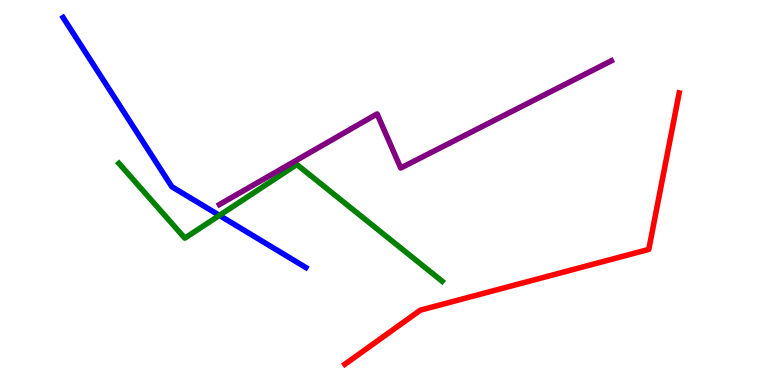[{'lines': ['blue', 'red'], 'intersections': []}, {'lines': ['green', 'red'], 'intersections': []}, {'lines': ['purple', 'red'], 'intersections': []}, {'lines': ['blue', 'green'], 'intersections': [{'x': 2.83, 'y': 4.41}]}, {'lines': ['blue', 'purple'], 'intersections': []}, {'lines': ['green', 'purple'], 'intersections': []}]